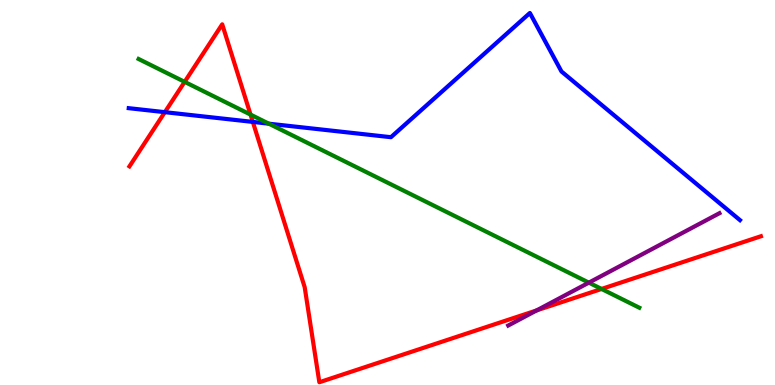[{'lines': ['blue', 'red'], 'intersections': [{'x': 2.13, 'y': 7.09}, {'x': 3.26, 'y': 6.83}]}, {'lines': ['green', 'red'], 'intersections': [{'x': 2.38, 'y': 7.87}, {'x': 3.23, 'y': 7.02}, {'x': 7.76, 'y': 2.49}]}, {'lines': ['purple', 'red'], 'intersections': [{'x': 6.92, 'y': 1.94}]}, {'lines': ['blue', 'green'], 'intersections': [{'x': 3.47, 'y': 6.79}]}, {'lines': ['blue', 'purple'], 'intersections': []}, {'lines': ['green', 'purple'], 'intersections': [{'x': 7.6, 'y': 2.66}]}]